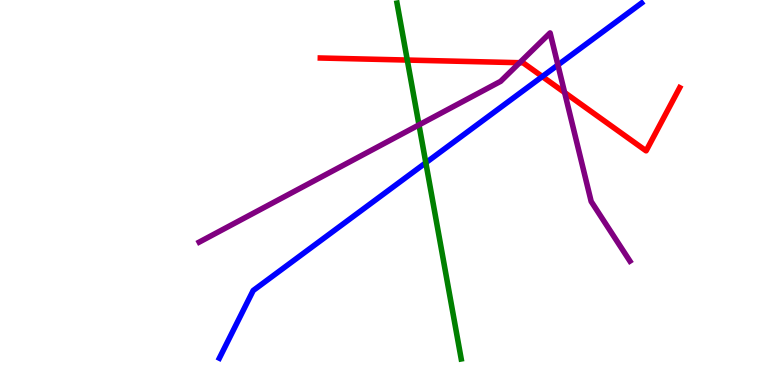[{'lines': ['blue', 'red'], 'intersections': [{'x': 7.0, 'y': 8.01}]}, {'lines': ['green', 'red'], 'intersections': [{'x': 5.26, 'y': 8.44}]}, {'lines': ['purple', 'red'], 'intersections': [{'x': 6.71, 'y': 8.37}, {'x': 7.29, 'y': 7.6}]}, {'lines': ['blue', 'green'], 'intersections': [{'x': 5.49, 'y': 5.77}]}, {'lines': ['blue', 'purple'], 'intersections': [{'x': 7.2, 'y': 8.31}]}, {'lines': ['green', 'purple'], 'intersections': [{'x': 5.41, 'y': 6.76}]}]